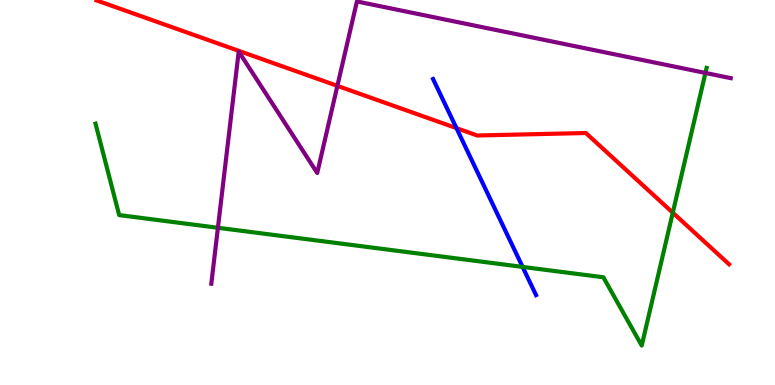[{'lines': ['blue', 'red'], 'intersections': [{'x': 5.89, 'y': 6.67}]}, {'lines': ['green', 'red'], 'intersections': [{'x': 8.68, 'y': 4.48}]}, {'lines': ['purple', 'red'], 'intersections': [{'x': 4.35, 'y': 7.77}]}, {'lines': ['blue', 'green'], 'intersections': [{'x': 6.74, 'y': 3.07}]}, {'lines': ['blue', 'purple'], 'intersections': []}, {'lines': ['green', 'purple'], 'intersections': [{'x': 2.81, 'y': 4.08}, {'x': 9.1, 'y': 8.11}]}]